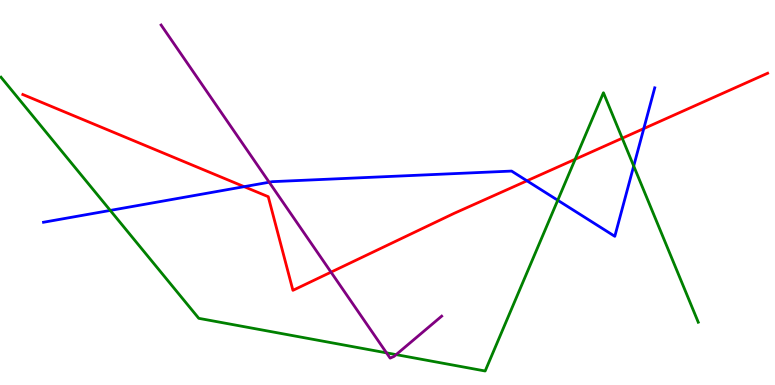[{'lines': ['blue', 'red'], 'intersections': [{'x': 3.15, 'y': 5.15}, {'x': 6.8, 'y': 5.3}, {'x': 8.31, 'y': 6.66}]}, {'lines': ['green', 'red'], 'intersections': [{'x': 7.42, 'y': 5.86}, {'x': 8.03, 'y': 6.41}]}, {'lines': ['purple', 'red'], 'intersections': [{'x': 4.27, 'y': 2.93}]}, {'lines': ['blue', 'green'], 'intersections': [{'x': 1.42, 'y': 4.53}, {'x': 7.2, 'y': 4.8}, {'x': 8.18, 'y': 5.69}]}, {'lines': ['blue', 'purple'], 'intersections': [{'x': 3.47, 'y': 5.27}]}, {'lines': ['green', 'purple'], 'intersections': [{'x': 4.99, 'y': 0.835}, {'x': 5.11, 'y': 0.789}]}]